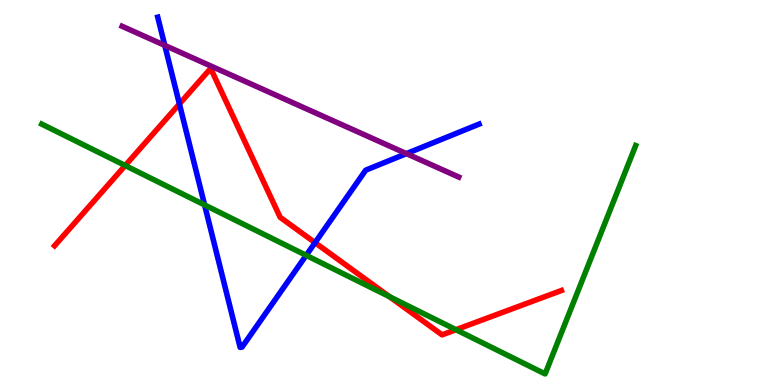[{'lines': ['blue', 'red'], 'intersections': [{'x': 2.31, 'y': 7.3}, {'x': 4.07, 'y': 3.7}]}, {'lines': ['green', 'red'], 'intersections': [{'x': 1.62, 'y': 5.7}, {'x': 5.03, 'y': 2.29}, {'x': 5.88, 'y': 1.44}]}, {'lines': ['purple', 'red'], 'intersections': []}, {'lines': ['blue', 'green'], 'intersections': [{'x': 2.64, 'y': 4.68}, {'x': 3.95, 'y': 3.37}]}, {'lines': ['blue', 'purple'], 'intersections': [{'x': 2.13, 'y': 8.82}, {'x': 5.24, 'y': 6.01}]}, {'lines': ['green', 'purple'], 'intersections': []}]